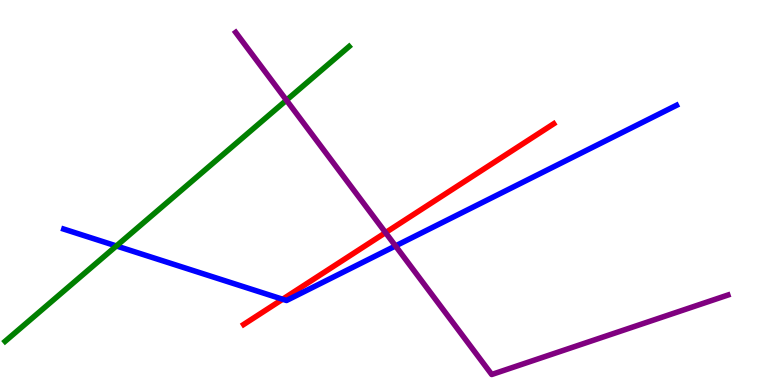[{'lines': ['blue', 'red'], 'intersections': [{'x': 3.65, 'y': 2.23}]}, {'lines': ['green', 'red'], 'intersections': []}, {'lines': ['purple', 'red'], 'intersections': [{'x': 4.97, 'y': 3.96}]}, {'lines': ['blue', 'green'], 'intersections': [{'x': 1.5, 'y': 3.61}]}, {'lines': ['blue', 'purple'], 'intersections': [{'x': 5.1, 'y': 3.61}]}, {'lines': ['green', 'purple'], 'intersections': [{'x': 3.7, 'y': 7.4}]}]